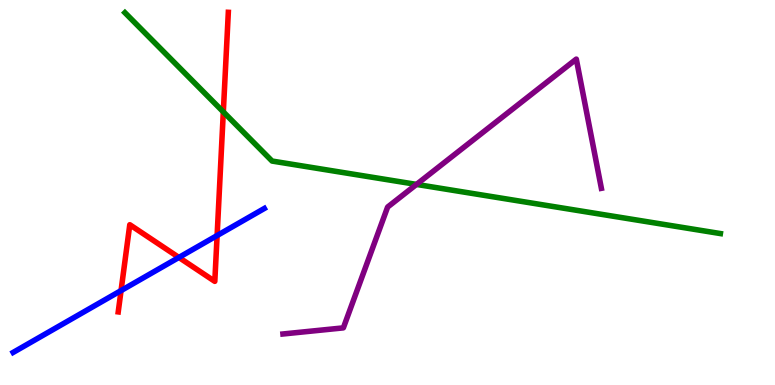[{'lines': ['blue', 'red'], 'intersections': [{'x': 1.56, 'y': 2.45}, {'x': 2.31, 'y': 3.31}, {'x': 2.8, 'y': 3.88}]}, {'lines': ['green', 'red'], 'intersections': [{'x': 2.88, 'y': 7.09}]}, {'lines': ['purple', 'red'], 'intersections': []}, {'lines': ['blue', 'green'], 'intersections': []}, {'lines': ['blue', 'purple'], 'intersections': []}, {'lines': ['green', 'purple'], 'intersections': [{'x': 5.37, 'y': 5.21}]}]